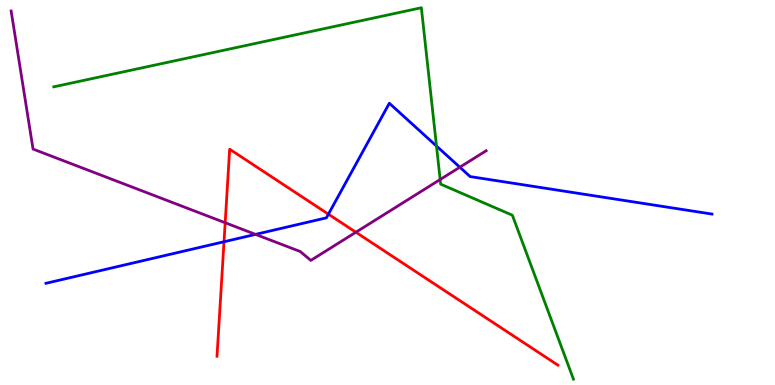[{'lines': ['blue', 'red'], 'intersections': [{'x': 2.89, 'y': 3.72}, {'x': 4.24, 'y': 4.44}]}, {'lines': ['green', 'red'], 'intersections': []}, {'lines': ['purple', 'red'], 'intersections': [{'x': 2.91, 'y': 4.21}, {'x': 4.59, 'y': 3.97}]}, {'lines': ['blue', 'green'], 'intersections': [{'x': 5.63, 'y': 6.21}]}, {'lines': ['blue', 'purple'], 'intersections': [{'x': 3.3, 'y': 3.91}, {'x': 5.93, 'y': 5.66}]}, {'lines': ['green', 'purple'], 'intersections': [{'x': 5.68, 'y': 5.34}]}]